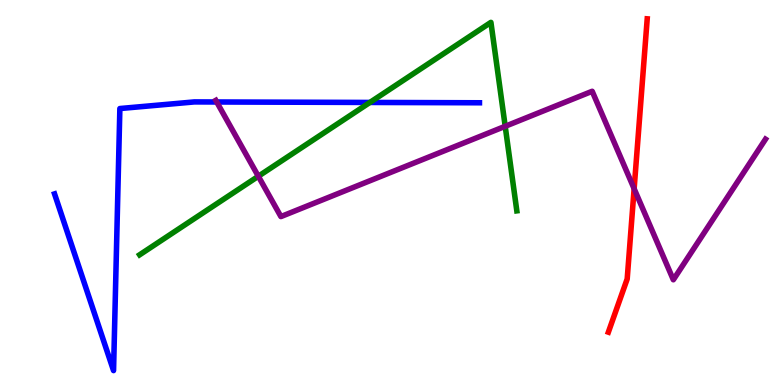[{'lines': ['blue', 'red'], 'intersections': []}, {'lines': ['green', 'red'], 'intersections': []}, {'lines': ['purple', 'red'], 'intersections': [{'x': 8.18, 'y': 5.1}]}, {'lines': ['blue', 'green'], 'intersections': [{'x': 4.77, 'y': 7.34}]}, {'lines': ['blue', 'purple'], 'intersections': [{'x': 2.8, 'y': 7.35}]}, {'lines': ['green', 'purple'], 'intersections': [{'x': 3.33, 'y': 5.42}, {'x': 6.52, 'y': 6.72}]}]